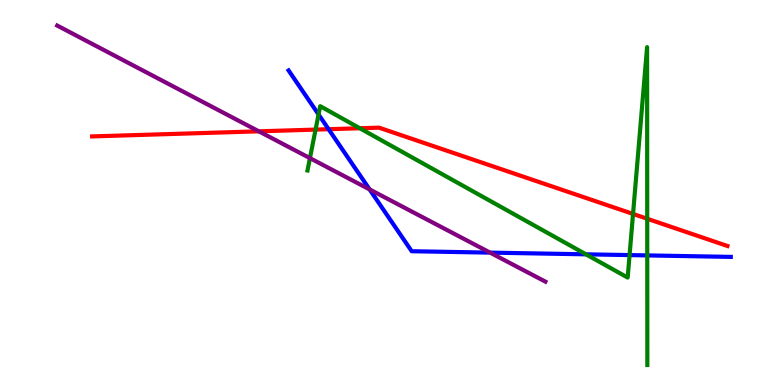[{'lines': ['blue', 'red'], 'intersections': [{'x': 4.24, 'y': 6.64}]}, {'lines': ['green', 'red'], 'intersections': [{'x': 4.07, 'y': 6.63}, {'x': 4.64, 'y': 6.67}, {'x': 8.17, 'y': 4.44}, {'x': 8.35, 'y': 4.32}]}, {'lines': ['purple', 'red'], 'intersections': [{'x': 3.34, 'y': 6.59}]}, {'lines': ['blue', 'green'], 'intersections': [{'x': 4.11, 'y': 7.03}, {'x': 7.56, 'y': 3.39}, {'x': 8.12, 'y': 3.37}, {'x': 8.35, 'y': 3.37}]}, {'lines': ['blue', 'purple'], 'intersections': [{'x': 4.77, 'y': 5.08}, {'x': 6.32, 'y': 3.44}]}, {'lines': ['green', 'purple'], 'intersections': [{'x': 4.0, 'y': 5.89}]}]